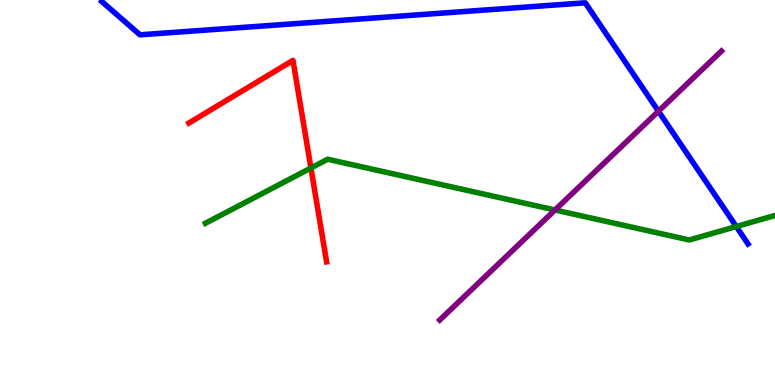[{'lines': ['blue', 'red'], 'intersections': []}, {'lines': ['green', 'red'], 'intersections': [{'x': 4.01, 'y': 5.64}]}, {'lines': ['purple', 'red'], 'intersections': []}, {'lines': ['blue', 'green'], 'intersections': [{'x': 9.5, 'y': 4.12}]}, {'lines': ['blue', 'purple'], 'intersections': [{'x': 8.5, 'y': 7.11}]}, {'lines': ['green', 'purple'], 'intersections': [{'x': 7.16, 'y': 4.55}]}]